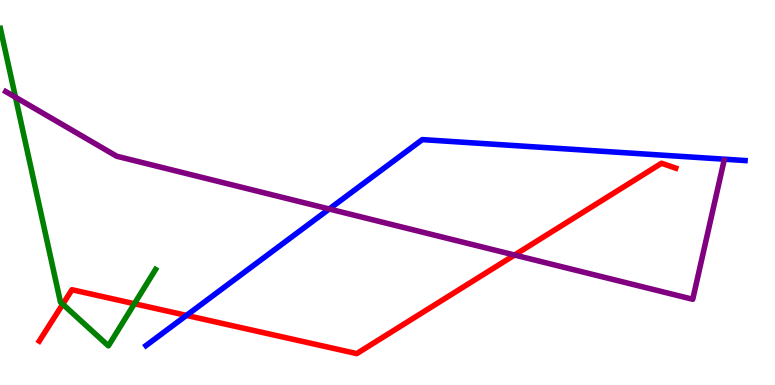[{'lines': ['blue', 'red'], 'intersections': [{'x': 2.41, 'y': 1.81}]}, {'lines': ['green', 'red'], 'intersections': [{'x': 0.81, 'y': 2.1}, {'x': 1.73, 'y': 2.11}]}, {'lines': ['purple', 'red'], 'intersections': [{'x': 6.64, 'y': 3.38}]}, {'lines': ['blue', 'green'], 'intersections': []}, {'lines': ['blue', 'purple'], 'intersections': [{'x': 4.25, 'y': 4.57}]}, {'lines': ['green', 'purple'], 'intersections': [{'x': 0.2, 'y': 7.47}]}]